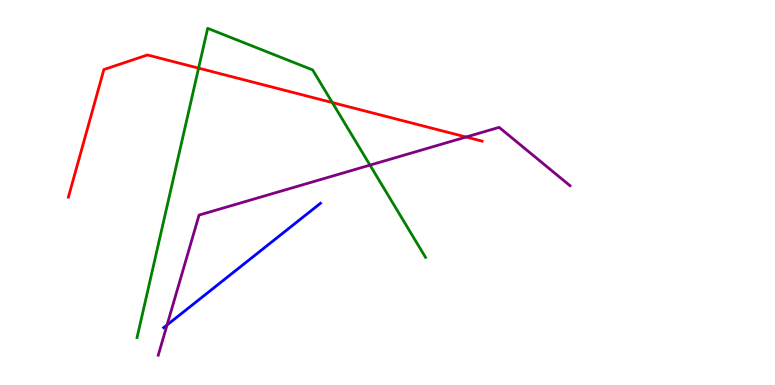[{'lines': ['blue', 'red'], 'intersections': []}, {'lines': ['green', 'red'], 'intersections': [{'x': 2.56, 'y': 8.23}, {'x': 4.29, 'y': 7.34}]}, {'lines': ['purple', 'red'], 'intersections': [{'x': 6.01, 'y': 6.44}]}, {'lines': ['blue', 'green'], 'intersections': []}, {'lines': ['blue', 'purple'], 'intersections': [{'x': 2.16, 'y': 1.56}]}, {'lines': ['green', 'purple'], 'intersections': [{'x': 4.77, 'y': 5.71}]}]